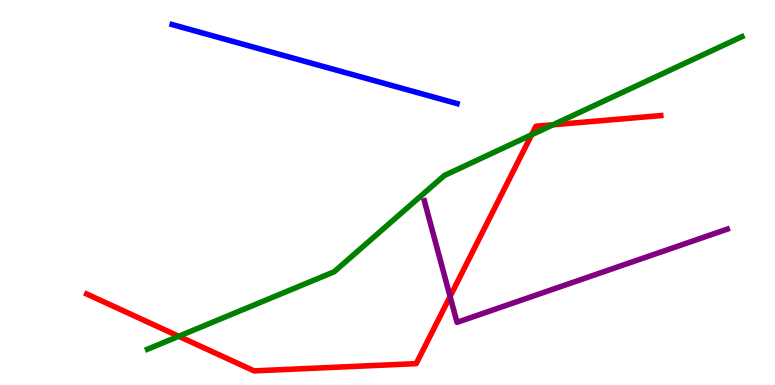[{'lines': ['blue', 'red'], 'intersections': []}, {'lines': ['green', 'red'], 'intersections': [{'x': 2.31, 'y': 1.27}, {'x': 6.86, 'y': 6.5}, {'x': 7.14, 'y': 6.76}]}, {'lines': ['purple', 'red'], 'intersections': [{'x': 5.81, 'y': 2.3}]}, {'lines': ['blue', 'green'], 'intersections': []}, {'lines': ['blue', 'purple'], 'intersections': []}, {'lines': ['green', 'purple'], 'intersections': []}]